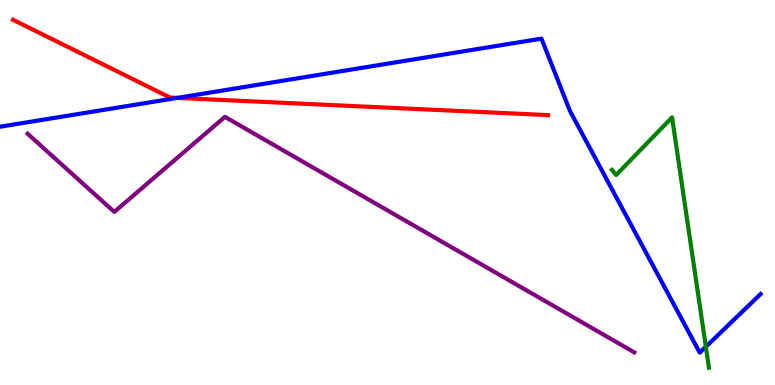[{'lines': ['blue', 'red'], 'intersections': [{'x': 2.29, 'y': 7.46}]}, {'lines': ['green', 'red'], 'intersections': []}, {'lines': ['purple', 'red'], 'intersections': []}, {'lines': ['blue', 'green'], 'intersections': [{'x': 9.11, 'y': 0.994}]}, {'lines': ['blue', 'purple'], 'intersections': []}, {'lines': ['green', 'purple'], 'intersections': []}]